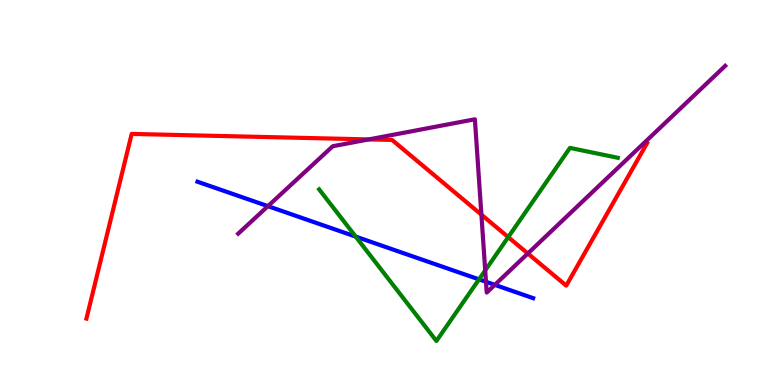[{'lines': ['blue', 'red'], 'intersections': []}, {'lines': ['green', 'red'], 'intersections': [{'x': 6.56, 'y': 3.84}]}, {'lines': ['purple', 'red'], 'intersections': [{'x': 4.76, 'y': 6.38}, {'x': 6.21, 'y': 4.42}, {'x': 6.81, 'y': 3.42}]}, {'lines': ['blue', 'green'], 'intersections': [{'x': 4.59, 'y': 3.85}, {'x': 6.18, 'y': 2.74}]}, {'lines': ['blue', 'purple'], 'intersections': [{'x': 3.46, 'y': 4.65}, {'x': 6.27, 'y': 2.68}, {'x': 6.38, 'y': 2.6}]}, {'lines': ['green', 'purple'], 'intersections': [{'x': 6.26, 'y': 2.98}]}]